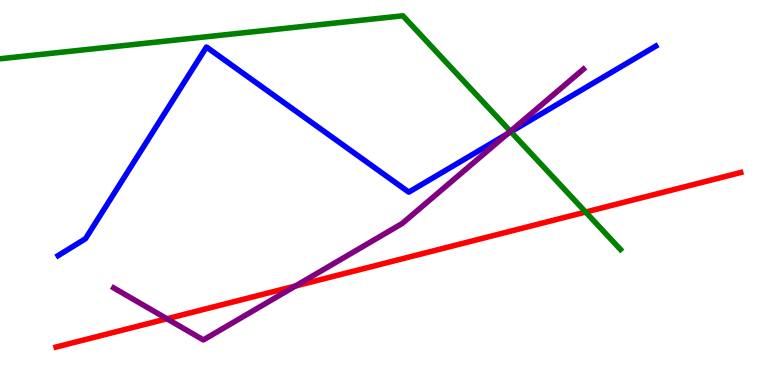[{'lines': ['blue', 'red'], 'intersections': []}, {'lines': ['green', 'red'], 'intersections': [{'x': 7.56, 'y': 4.49}]}, {'lines': ['purple', 'red'], 'intersections': [{'x': 2.15, 'y': 1.72}, {'x': 3.81, 'y': 2.57}]}, {'lines': ['blue', 'green'], 'intersections': [{'x': 6.59, 'y': 6.58}]}, {'lines': ['blue', 'purple'], 'intersections': [{'x': 6.55, 'y': 6.53}]}, {'lines': ['green', 'purple'], 'intersections': [{'x': 6.59, 'y': 6.59}]}]